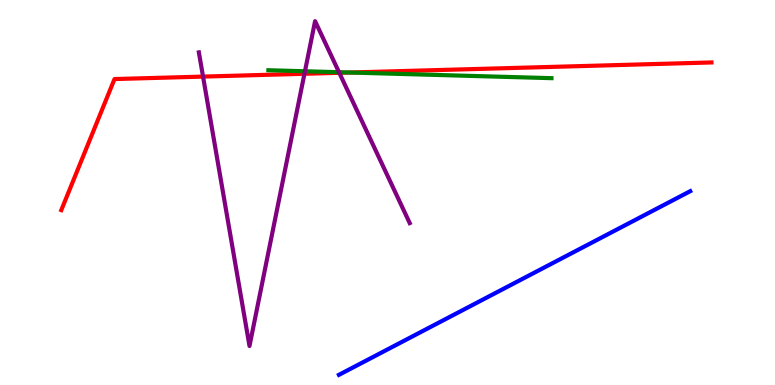[{'lines': ['blue', 'red'], 'intersections': []}, {'lines': ['green', 'red'], 'intersections': [{'x': 4.51, 'y': 8.12}]}, {'lines': ['purple', 'red'], 'intersections': [{'x': 2.62, 'y': 8.01}, {'x': 3.93, 'y': 8.08}, {'x': 4.38, 'y': 8.11}]}, {'lines': ['blue', 'green'], 'intersections': []}, {'lines': ['blue', 'purple'], 'intersections': []}, {'lines': ['green', 'purple'], 'intersections': [{'x': 3.93, 'y': 8.15}, {'x': 4.37, 'y': 8.12}]}]